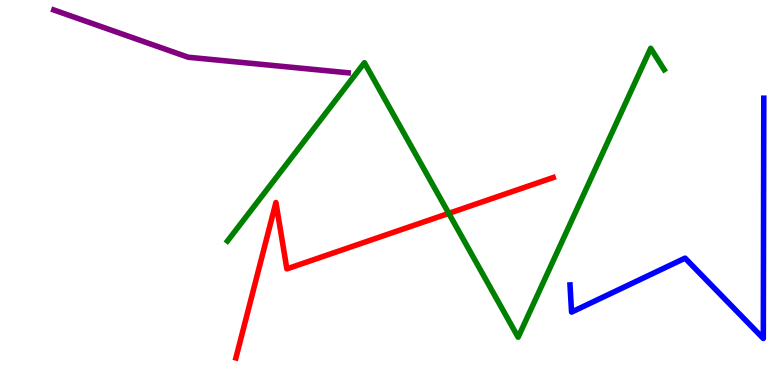[{'lines': ['blue', 'red'], 'intersections': []}, {'lines': ['green', 'red'], 'intersections': [{'x': 5.79, 'y': 4.46}]}, {'lines': ['purple', 'red'], 'intersections': []}, {'lines': ['blue', 'green'], 'intersections': []}, {'lines': ['blue', 'purple'], 'intersections': []}, {'lines': ['green', 'purple'], 'intersections': []}]